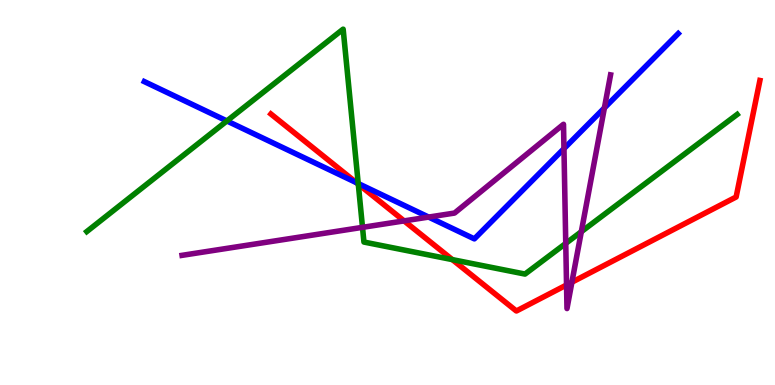[{'lines': ['blue', 'red'], 'intersections': [{'x': 4.6, 'y': 5.25}]}, {'lines': ['green', 'red'], 'intersections': [{'x': 4.62, 'y': 5.22}, {'x': 5.84, 'y': 3.26}]}, {'lines': ['purple', 'red'], 'intersections': [{'x': 5.21, 'y': 4.26}, {'x': 7.31, 'y': 2.6}, {'x': 7.38, 'y': 2.67}]}, {'lines': ['blue', 'green'], 'intersections': [{'x': 2.93, 'y': 6.86}, {'x': 4.62, 'y': 5.23}]}, {'lines': ['blue', 'purple'], 'intersections': [{'x': 5.53, 'y': 4.36}, {'x': 7.28, 'y': 6.14}, {'x': 7.8, 'y': 7.2}]}, {'lines': ['green', 'purple'], 'intersections': [{'x': 4.68, 'y': 4.1}, {'x': 7.3, 'y': 3.68}, {'x': 7.5, 'y': 3.98}]}]